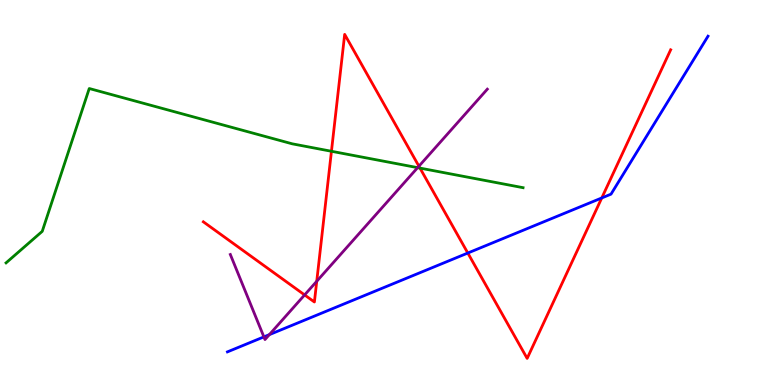[{'lines': ['blue', 'red'], 'intersections': [{'x': 6.04, 'y': 3.43}, {'x': 7.76, 'y': 4.86}]}, {'lines': ['green', 'red'], 'intersections': [{'x': 4.28, 'y': 6.07}, {'x': 5.42, 'y': 5.63}]}, {'lines': ['purple', 'red'], 'intersections': [{'x': 3.93, 'y': 2.34}, {'x': 4.09, 'y': 2.69}, {'x': 5.41, 'y': 5.68}]}, {'lines': ['blue', 'green'], 'intersections': []}, {'lines': ['blue', 'purple'], 'intersections': [{'x': 3.41, 'y': 1.25}, {'x': 3.48, 'y': 1.31}]}, {'lines': ['green', 'purple'], 'intersections': [{'x': 5.39, 'y': 5.65}]}]